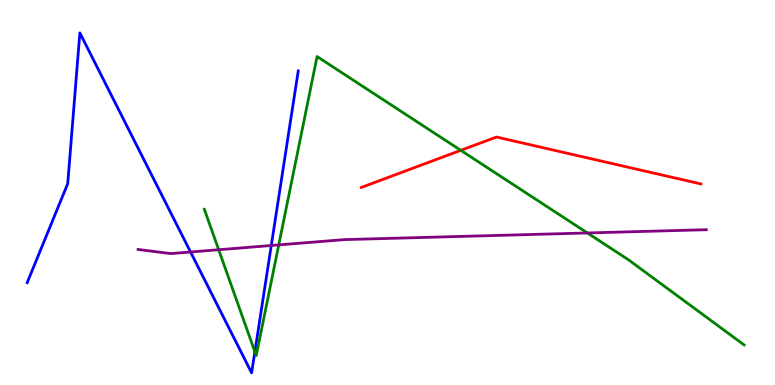[{'lines': ['blue', 'red'], 'intersections': []}, {'lines': ['green', 'red'], 'intersections': [{'x': 5.95, 'y': 6.1}]}, {'lines': ['purple', 'red'], 'intersections': []}, {'lines': ['blue', 'green'], 'intersections': [{'x': 3.29, 'y': 0.864}]}, {'lines': ['blue', 'purple'], 'intersections': [{'x': 2.46, 'y': 3.45}, {'x': 3.5, 'y': 3.62}]}, {'lines': ['green', 'purple'], 'intersections': [{'x': 2.82, 'y': 3.51}, {'x': 3.6, 'y': 3.64}, {'x': 7.58, 'y': 3.95}]}]